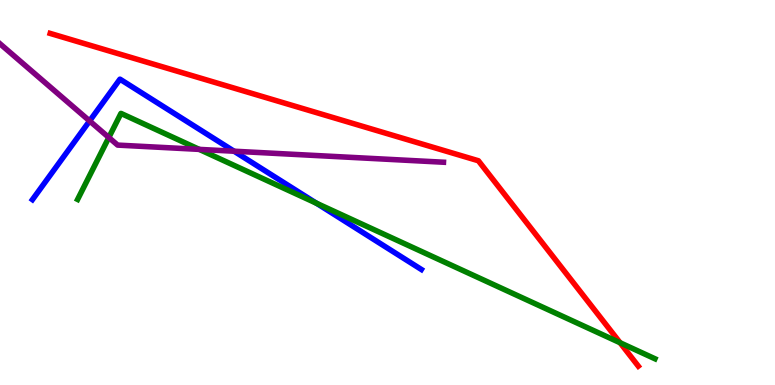[{'lines': ['blue', 'red'], 'intersections': []}, {'lines': ['green', 'red'], 'intersections': [{'x': 8.0, 'y': 1.1}]}, {'lines': ['purple', 'red'], 'intersections': []}, {'lines': ['blue', 'green'], 'intersections': [{'x': 4.08, 'y': 4.72}]}, {'lines': ['blue', 'purple'], 'intersections': [{'x': 1.16, 'y': 6.86}, {'x': 3.02, 'y': 6.07}]}, {'lines': ['green', 'purple'], 'intersections': [{'x': 1.4, 'y': 6.43}, {'x': 2.57, 'y': 6.12}]}]